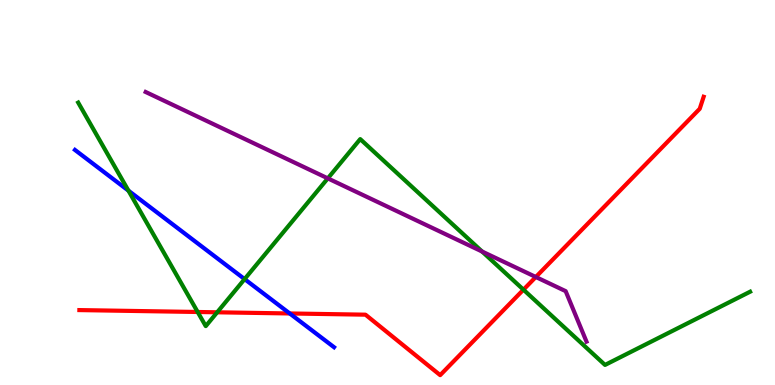[{'lines': ['blue', 'red'], 'intersections': [{'x': 3.74, 'y': 1.86}]}, {'lines': ['green', 'red'], 'intersections': [{'x': 2.55, 'y': 1.9}, {'x': 2.8, 'y': 1.89}, {'x': 6.75, 'y': 2.48}]}, {'lines': ['purple', 'red'], 'intersections': [{'x': 6.91, 'y': 2.81}]}, {'lines': ['blue', 'green'], 'intersections': [{'x': 1.66, 'y': 5.05}, {'x': 3.16, 'y': 2.75}]}, {'lines': ['blue', 'purple'], 'intersections': []}, {'lines': ['green', 'purple'], 'intersections': [{'x': 4.23, 'y': 5.37}, {'x': 6.22, 'y': 3.47}]}]